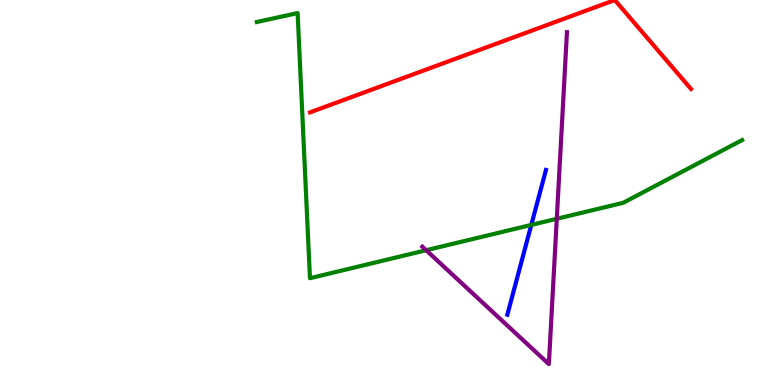[{'lines': ['blue', 'red'], 'intersections': []}, {'lines': ['green', 'red'], 'intersections': []}, {'lines': ['purple', 'red'], 'intersections': []}, {'lines': ['blue', 'green'], 'intersections': [{'x': 6.86, 'y': 4.16}]}, {'lines': ['blue', 'purple'], 'intersections': []}, {'lines': ['green', 'purple'], 'intersections': [{'x': 5.5, 'y': 3.5}, {'x': 7.18, 'y': 4.32}]}]